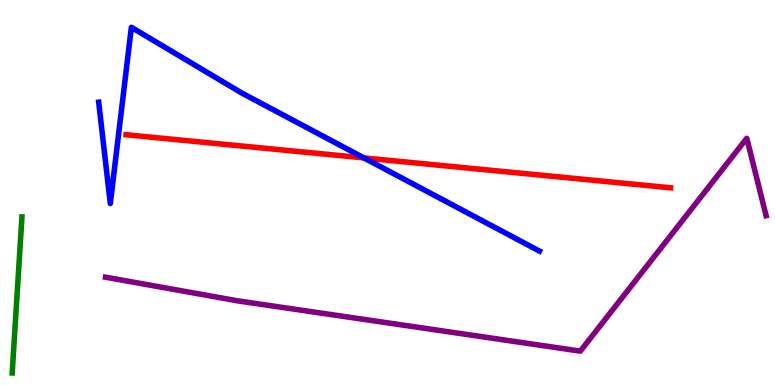[{'lines': ['blue', 'red'], 'intersections': [{'x': 4.7, 'y': 5.9}]}, {'lines': ['green', 'red'], 'intersections': []}, {'lines': ['purple', 'red'], 'intersections': []}, {'lines': ['blue', 'green'], 'intersections': []}, {'lines': ['blue', 'purple'], 'intersections': []}, {'lines': ['green', 'purple'], 'intersections': []}]